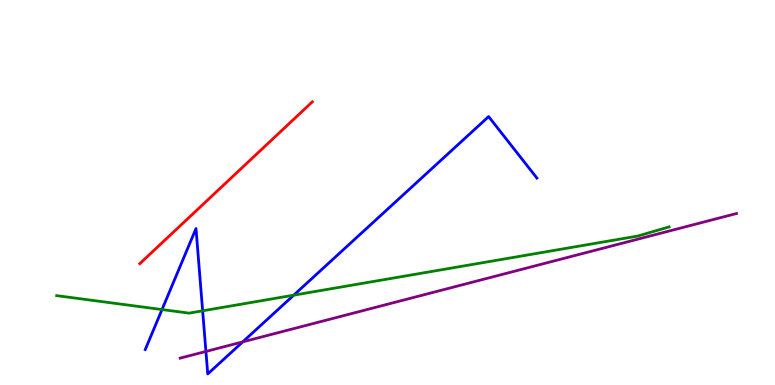[{'lines': ['blue', 'red'], 'intersections': []}, {'lines': ['green', 'red'], 'intersections': []}, {'lines': ['purple', 'red'], 'intersections': []}, {'lines': ['blue', 'green'], 'intersections': [{'x': 2.09, 'y': 1.96}, {'x': 2.61, 'y': 1.93}, {'x': 3.79, 'y': 2.33}]}, {'lines': ['blue', 'purple'], 'intersections': [{'x': 2.66, 'y': 0.871}, {'x': 3.13, 'y': 1.12}]}, {'lines': ['green', 'purple'], 'intersections': []}]